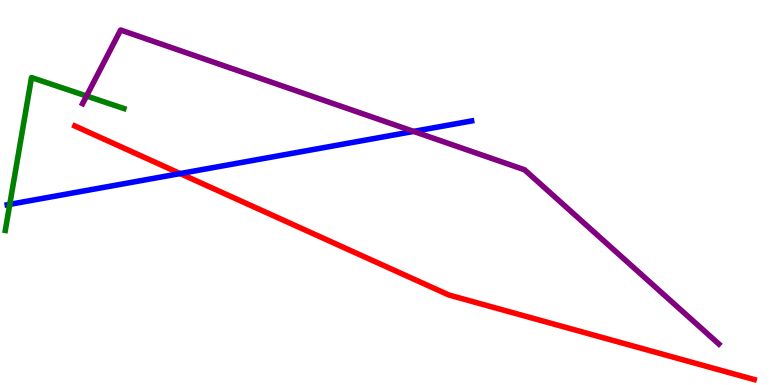[{'lines': ['blue', 'red'], 'intersections': [{'x': 2.32, 'y': 5.49}]}, {'lines': ['green', 'red'], 'intersections': []}, {'lines': ['purple', 'red'], 'intersections': []}, {'lines': ['blue', 'green'], 'intersections': [{'x': 0.126, 'y': 4.69}]}, {'lines': ['blue', 'purple'], 'intersections': [{'x': 5.34, 'y': 6.59}]}, {'lines': ['green', 'purple'], 'intersections': [{'x': 1.12, 'y': 7.51}]}]